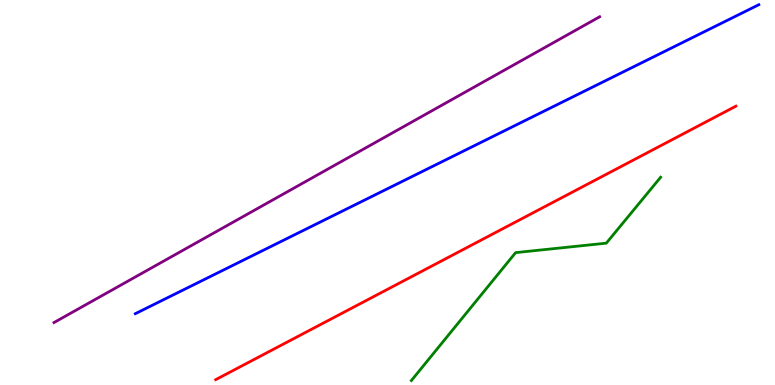[{'lines': ['blue', 'red'], 'intersections': []}, {'lines': ['green', 'red'], 'intersections': []}, {'lines': ['purple', 'red'], 'intersections': []}, {'lines': ['blue', 'green'], 'intersections': []}, {'lines': ['blue', 'purple'], 'intersections': []}, {'lines': ['green', 'purple'], 'intersections': []}]